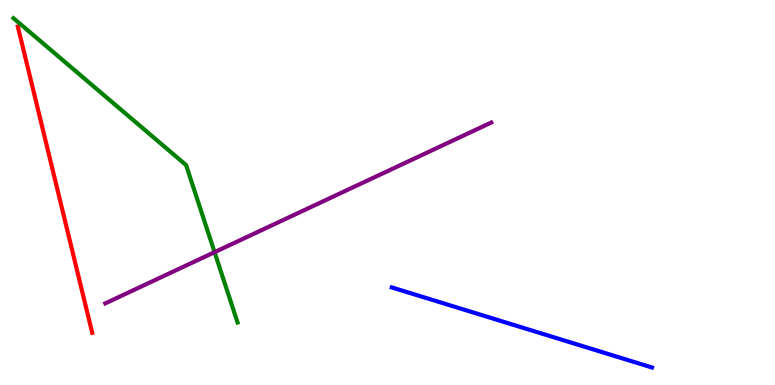[{'lines': ['blue', 'red'], 'intersections': []}, {'lines': ['green', 'red'], 'intersections': []}, {'lines': ['purple', 'red'], 'intersections': []}, {'lines': ['blue', 'green'], 'intersections': []}, {'lines': ['blue', 'purple'], 'intersections': []}, {'lines': ['green', 'purple'], 'intersections': [{'x': 2.77, 'y': 3.45}]}]